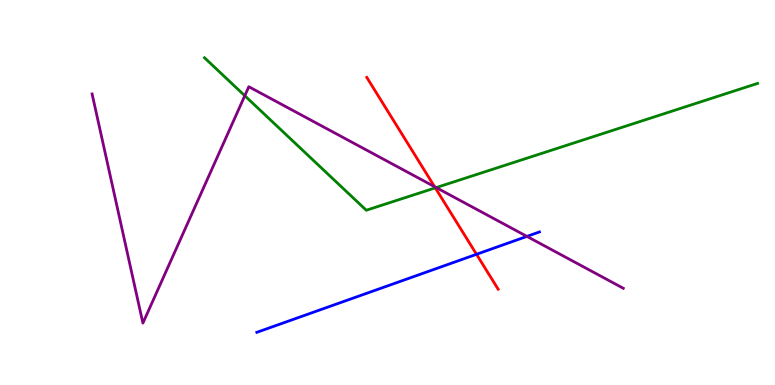[{'lines': ['blue', 'red'], 'intersections': [{'x': 6.15, 'y': 3.39}]}, {'lines': ['green', 'red'], 'intersections': [{'x': 5.62, 'y': 5.12}]}, {'lines': ['purple', 'red'], 'intersections': [{'x': 5.61, 'y': 5.15}]}, {'lines': ['blue', 'green'], 'intersections': []}, {'lines': ['blue', 'purple'], 'intersections': [{'x': 6.8, 'y': 3.86}]}, {'lines': ['green', 'purple'], 'intersections': [{'x': 3.16, 'y': 7.51}, {'x': 5.63, 'y': 5.13}]}]